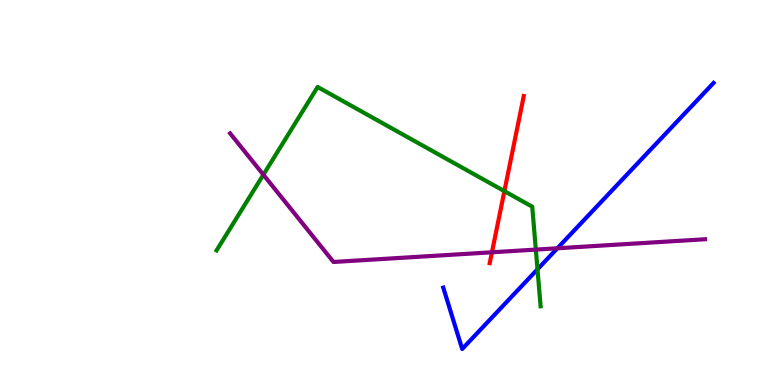[{'lines': ['blue', 'red'], 'intersections': []}, {'lines': ['green', 'red'], 'intersections': [{'x': 6.51, 'y': 5.04}]}, {'lines': ['purple', 'red'], 'intersections': [{'x': 6.35, 'y': 3.45}]}, {'lines': ['blue', 'green'], 'intersections': [{'x': 6.94, 'y': 3.0}]}, {'lines': ['blue', 'purple'], 'intersections': [{'x': 7.19, 'y': 3.55}]}, {'lines': ['green', 'purple'], 'intersections': [{'x': 3.4, 'y': 5.46}, {'x': 6.91, 'y': 3.52}]}]